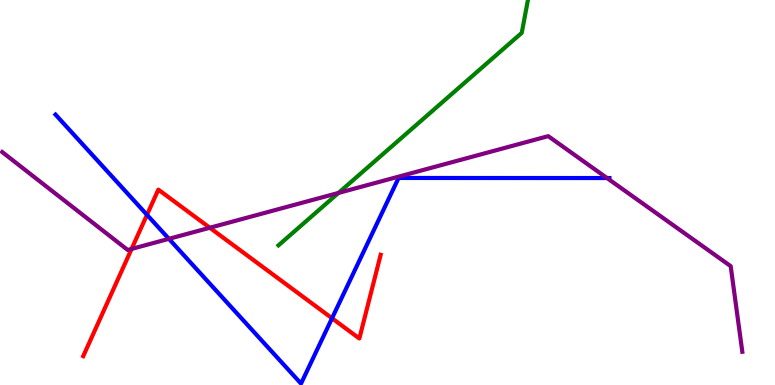[{'lines': ['blue', 'red'], 'intersections': [{'x': 1.9, 'y': 4.42}, {'x': 4.28, 'y': 1.73}]}, {'lines': ['green', 'red'], 'intersections': []}, {'lines': ['purple', 'red'], 'intersections': [{'x': 1.7, 'y': 3.53}, {'x': 2.71, 'y': 4.08}]}, {'lines': ['blue', 'green'], 'intersections': []}, {'lines': ['blue', 'purple'], 'intersections': [{'x': 2.18, 'y': 3.8}, {'x': 7.83, 'y': 5.38}]}, {'lines': ['green', 'purple'], 'intersections': [{'x': 4.37, 'y': 4.99}]}]